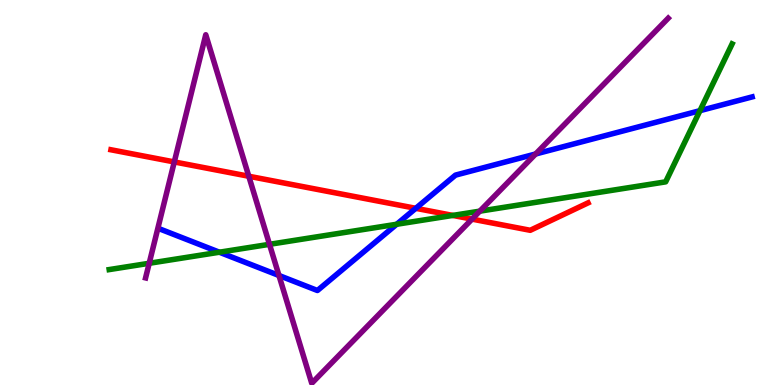[{'lines': ['blue', 'red'], 'intersections': [{'x': 5.36, 'y': 4.59}]}, {'lines': ['green', 'red'], 'intersections': [{'x': 5.84, 'y': 4.4}]}, {'lines': ['purple', 'red'], 'intersections': [{'x': 2.25, 'y': 5.79}, {'x': 3.21, 'y': 5.42}, {'x': 6.09, 'y': 4.31}]}, {'lines': ['blue', 'green'], 'intersections': [{'x': 2.83, 'y': 3.45}, {'x': 5.12, 'y': 4.18}, {'x': 9.03, 'y': 7.13}]}, {'lines': ['blue', 'purple'], 'intersections': [{'x': 3.6, 'y': 2.84}, {'x': 6.91, 'y': 6.0}]}, {'lines': ['green', 'purple'], 'intersections': [{'x': 1.93, 'y': 3.16}, {'x': 3.48, 'y': 3.65}, {'x': 6.19, 'y': 4.52}]}]